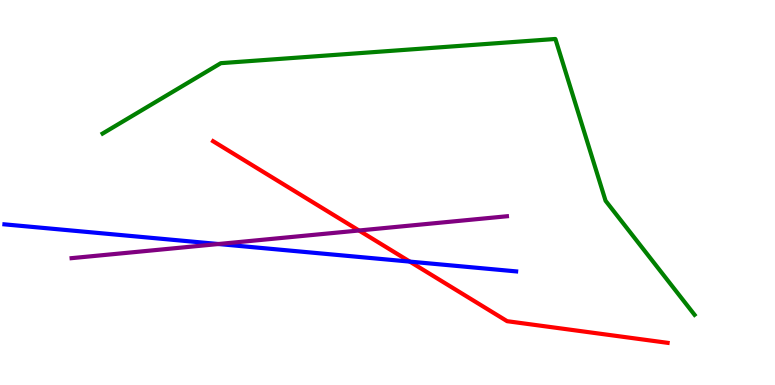[{'lines': ['blue', 'red'], 'intersections': [{'x': 5.29, 'y': 3.2}]}, {'lines': ['green', 'red'], 'intersections': []}, {'lines': ['purple', 'red'], 'intersections': [{'x': 4.63, 'y': 4.01}]}, {'lines': ['blue', 'green'], 'intersections': []}, {'lines': ['blue', 'purple'], 'intersections': [{'x': 2.82, 'y': 3.66}]}, {'lines': ['green', 'purple'], 'intersections': []}]